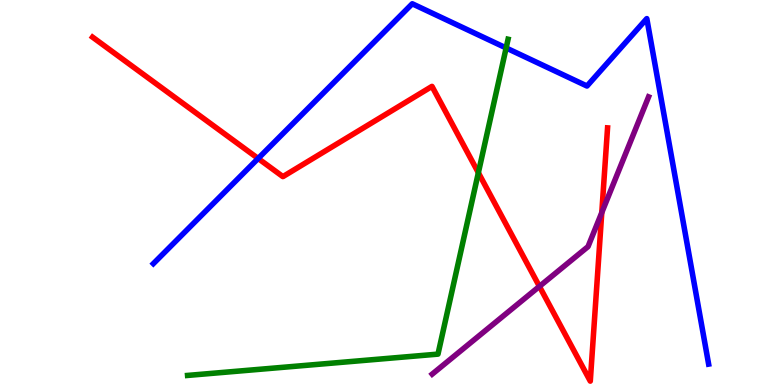[{'lines': ['blue', 'red'], 'intersections': [{'x': 3.33, 'y': 5.88}]}, {'lines': ['green', 'red'], 'intersections': [{'x': 6.17, 'y': 5.51}]}, {'lines': ['purple', 'red'], 'intersections': [{'x': 6.96, 'y': 2.56}, {'x': 7.76, 'y': 4.48}]}, {'lines': ['blue', 'green'], 'intersections': [{'x': 6.53, 'y': 8.75}]}, {'lines': ['blue', 'purple'], 'intersections': []}, {'lines': ['green', 'purple'], 'intersections': []}]